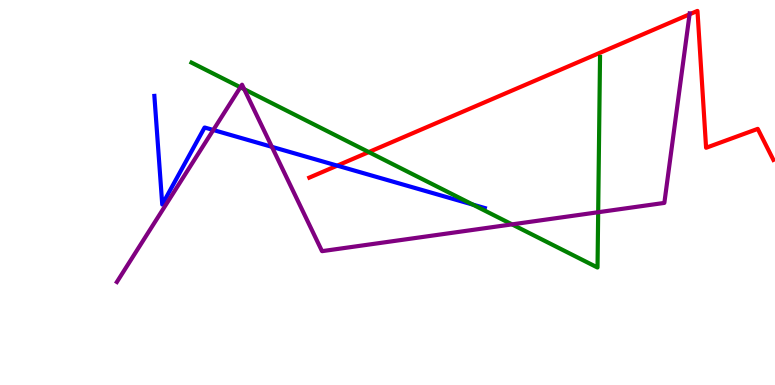[{'lines': ['blue', 'red'], 'intersections': [{'x': 4.35, 'y': 5.7}]}, {'lines': ['green', 'red'], 'intersections': [{'x': 4.76, 'y': 6.05}]}, {'lines': ['purple', 'red'], 'intersections': [{'x': 8.9, 'y': 9.63}]}, {'lines': ['blue', 'green'], 'intersections': [{'x': 6.1, 'y': 4.69}]}, {'lines': ['blue', 'purple'], 'intersections': [{'x': 2.75, 'y': 6.62}, {'x': 3.51, 'y': 6.19}]}, {'lines': ['green', 'purple'], 'intersections': [{'x': 3.1, 'y': 7.73}, {'x': 3.15, 'y': 7.68}, {'x': 6.61, 'y': 4.17}, {'x': 7.72, 'y': 4.49}]}]